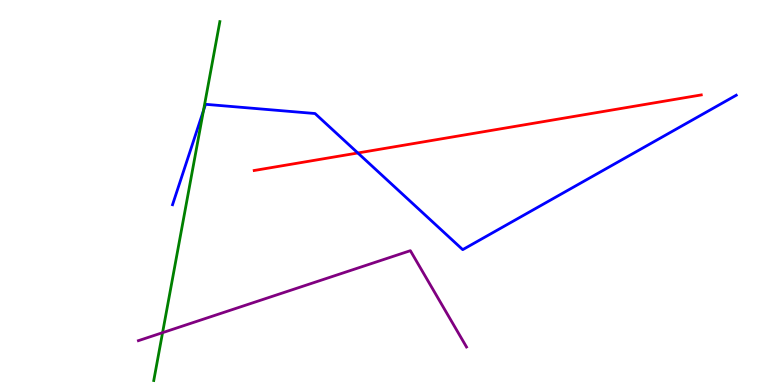[{'lines': ['blue', 'red'], 'intersections': [{'x': 4.62, 'y': 6.03}]}, {'lines': ['green', 'red'], 'intersections': []}, {'lines': ['purple', 'red'], 'intersections': []}, {'lines': ['blue', 'green'], 'intersections': [{'x': 2.63, 'y': 7.12}]}, {'lines': ['blue', 'purple'], 'intersections': []}, {'lines': ['green', 'purple'], 'intersections': [{'x': 2.1, 'y': 1.36}]}]